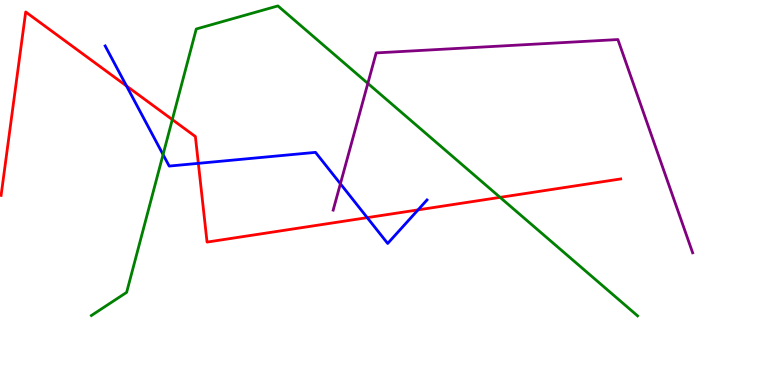[{'lines': ['blue', 'red'], 'intersections': [{'x': 1.63, 'y': 7.77}, {'x': 2.56, 'y': 5.76}, {'x': 4.74, 'y': 4.35}, {'x': 5.39, 'y': 4.55}]}, {'lines': ['green', 'red'], 'intersections': [{'x': 2.22, 'y': 6.89}, {'x': 6.45, 'y': 4.87}]}, {'lines': ['purple', 'red'], 'intersections': []}, {'lines': ['blue', 'green'], 'intersections': [{'x': 2.1, 'y': 5.99}]}, {'lines': ['blue', 'purple'], 'intersections': [{'x': 4.39, 'y': 5.23}]}, {'lines': ['green', 'purple'], 'intersections': [{'x': 4.75, 'y': 7.83}]}]